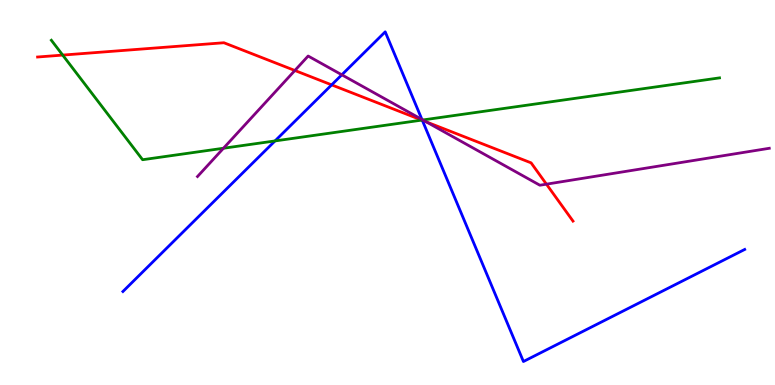[{'lines': ['blue', 'red'], 'intersections': [{'x': 4.28, 'y': 7.8}, {'x': 5.45, 'y': 6.87}]}, {'lines': ['green', 'red'], 'intersections': [{'x': 0.809, 'y': 8.57}, {'x': 5.44, 'y': 6.88}]}, {'lines': ['purple', 'red'], 'intersections': [{'x': 3.8, 'y': 8.17}, {'x': 5.5, 'y': 6.84}, {'x': 7.05, 'y': 5.22}]}, {'lines': ['blue', 'green'], 'intersections': [{'x': 3.55, 'y': 6.34}, {'x': 5.45, 'y': 6.88}]}, {'lines': ['blue', 'purple'], 'intersections': [{'x': 4.41, 'y': 8.06}, {'x': 5.44, 'y': 6.9}]}, {'lines': ['green', 'purple'], 'intersections': [{'x': 2.88, 'y': 6.15}, {'x': 5.46, 'y': 6.88}]}]